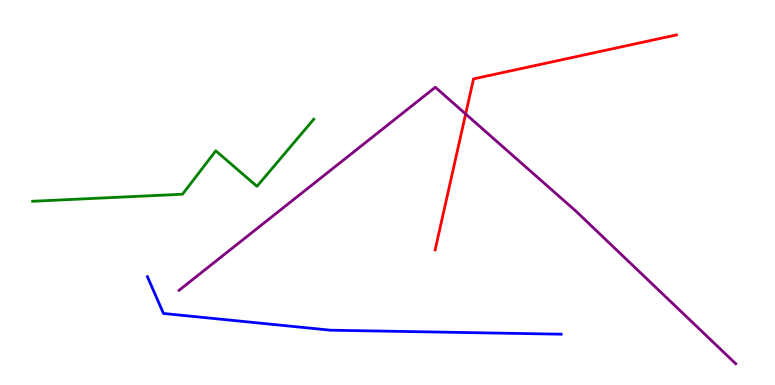[{'lines': ['blue', 'red'], 'intersections': []}, {'lines': ['green', 'red'], 'intersections': []}, {'lines': ['purple', 'red'], 'intersections': [{'x': 6.01, 'y': 7.04}]}, {'lines': ['blue', 'green'], 'intersections': []}, {'lines': ['blue', 'purple'], 'intersections': []}, {'lines': ['green', 'purple'], 'intersections': []}]